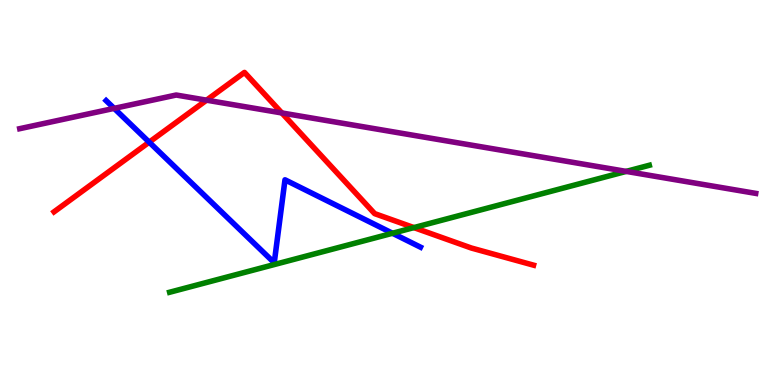[{'lines': ['blue', 'red'], 'intersections': [{'x': 1.93, 'y': 6.31}]}, {'lines': ['green', 'red'], 'intersections': [{'x': 5.34, 'y': 4.09}]}, {'lines': ['purple', 'red'], 'intersections': [{'x': 2.67, 'y': 7.4}, {'x': 3.64, 'y': 7.07}]}, {'lines': ['blue', 'green'], 'intersections': [{'x': 5.06, 'y': 3.94}]}, {'lines': ['blue', 'purple'], 'intersections': [{'x': 1.47, 'y': 7.19}]}, {'lines': ['green', 'purple'], 'intersections': [{'x': 8.08, 'y': 5.55}]}]